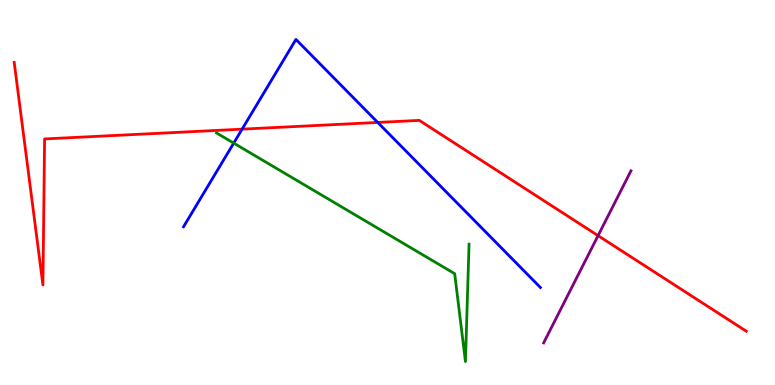[{'lines': ['blue', 'red'], 'intersections': [{'x': 3.12, 'y': 6.65}, {'x': 4.87, 'y': 6.82}]}, {'lines': ['green', 'red'], 'intersections': []}, {'lines': ['purple', 'red'], 'intersections': [{'x': 7.72, 'y': 3.88}]}, {'lines': ['blue', 'green'], 'intersections': [{'x': 3.02, 'y': 6.28}]}, {'lines': ['blue', 'purple'], 'intersections': []}, {'lines': ['green', 'purple'], 'intersections': []}]